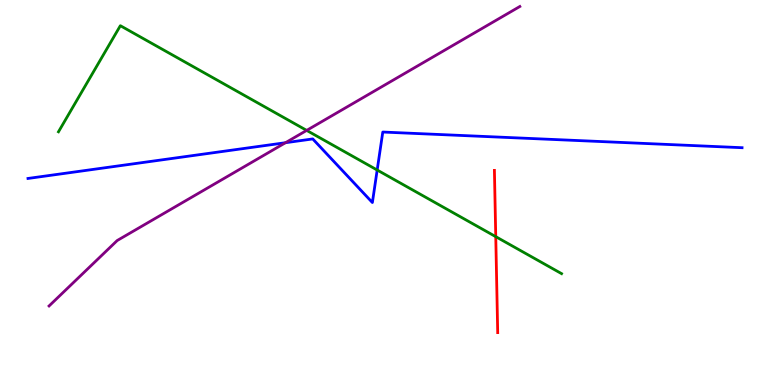[{'lines': ['blue', 'red'], 'intersections': []}, {'lines': ['green', 'red'], 'intersections': [{'x': 6.4, 'y': 3.85}]}, {'lines': ['purple', 'red'], 'intersections': []}, {'lines': ['blue', 'green'], 'intersections': [{'x': 4.87, 'y': 5.58}]}, {'lines': ['blue', 'purple'], 'intersections': [{'x': 3.68, 'y': 6.29}]}, {'lines': ['green', 'purple'], 'intersections': [{'x': 3.96, 'y': 6.61}]}]